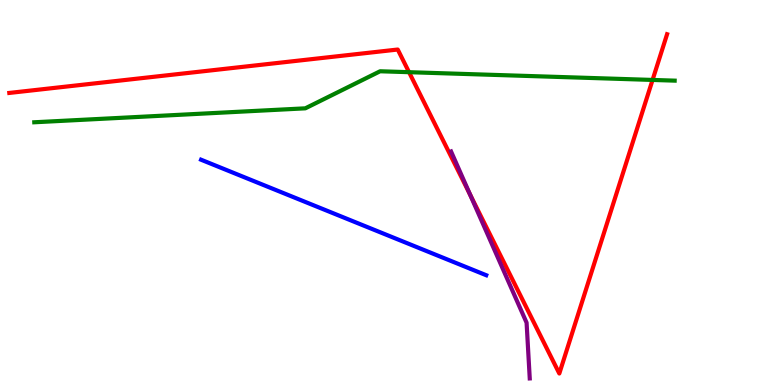[{'lines': ['blue', 'red'], 'intersections': []}, {'lines': ['green', 'red'], 'intersections': [{'x': 5.28, 'y': 8.12}, {'x': 8.42, 'y': 7.92}]}, {'lines': ['purple', 'red'], 'intersections': [{'x': 6.07, 'y': 4.95}]}, {'lines': ['blue', 'green'], 'intersections': []}, {'lines': ['blue', 'purple'], 'intersections': []}, {'lines': ['green', 'purple'], 'intersections': []}]